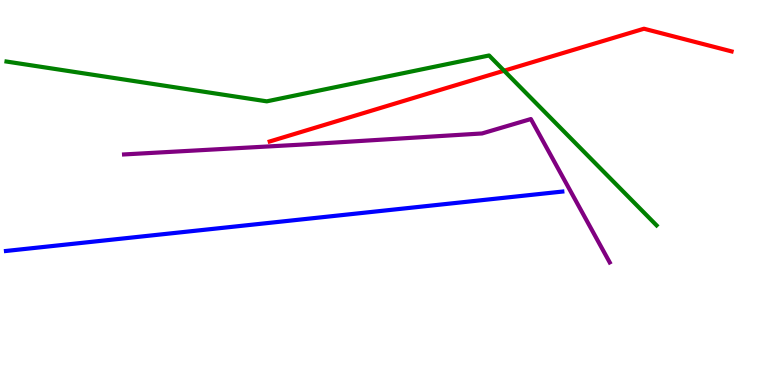[{'lines': ['blue', 'red'], 'intersections': []}, {'lines': ['green', 'red'], 'intersections': [{'x': 6.5, 'y': 8.16}]}, {'lines': ['purple', 'red'], 'intersections': []}, {'lines': ['blue', 'green'], 'intersections': []}, {'lines': ['blue', 'purple'], 'intersections': []}, {'lines': ['green', 'purple'], 'intersections': []}]